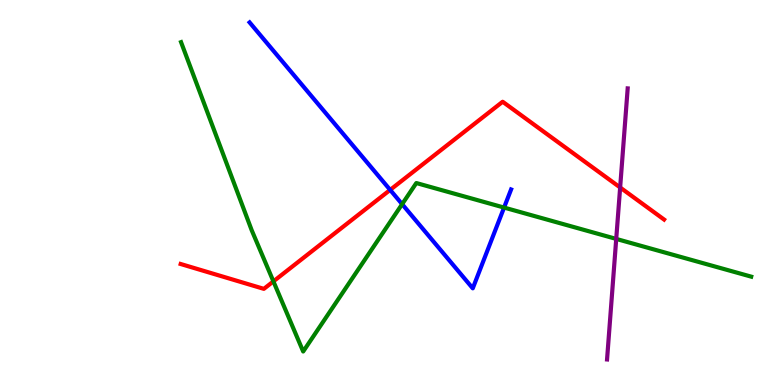[{'lines': ['blue', 'red'], 'intersections': [{'x': 5.03, 'y': 5.07}]}, {'lines': ['green', 'red'], 'intersections': [{'x': 3.53, 'y': 2.69}]}, {'lines': ['purple', 'red'], 'intersections': [{'x': 8.0, 'y': 5.13}]}, {'lines': ['blue', 'green'], 'intersections': [{'x': 5.19, 'y': 4.7}, {'x': 6.5, 'y': 4.61}]}, {'lines': ['blue', 'purple'], 'intersections': []}, {'lines': ['green', 'purple'], 'intersections': [{'x': 7.95, 'y': 3.79}]}]